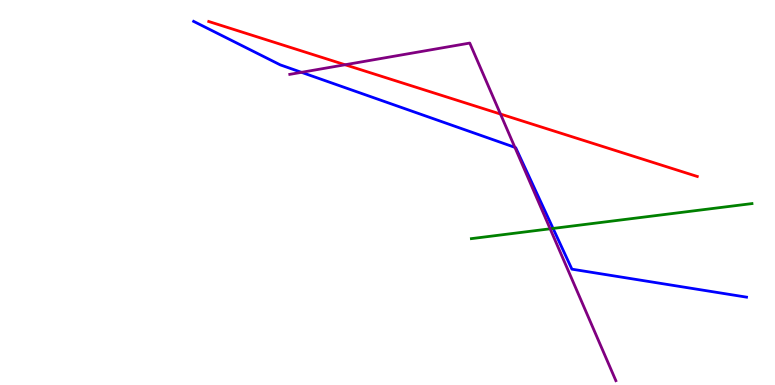[{'lines': ['blue', 'red'], 'intersections': []}, {'lines': ['green', 'red'], 'intersections': []}, {'lines': ['purple', 'red'], 'intersections': [{'x': 4.45, 'y': 8.32}, {'x': 6.46, 'y': 7.04}]}, {'lines': ['blue', 'green'], 'intersections': [{'x': 7.14, 'y': 4.07}]}, {'lines': ['blue', 'purple'], 'intersections': [{'x': 3.89, 'y': 8.12}, {'x': 6.64, 'y': 6.17}]}, {'lines': ['green', 'purple'], 'intersections': [{'x': 7.1, 'y': 4.06}]}]